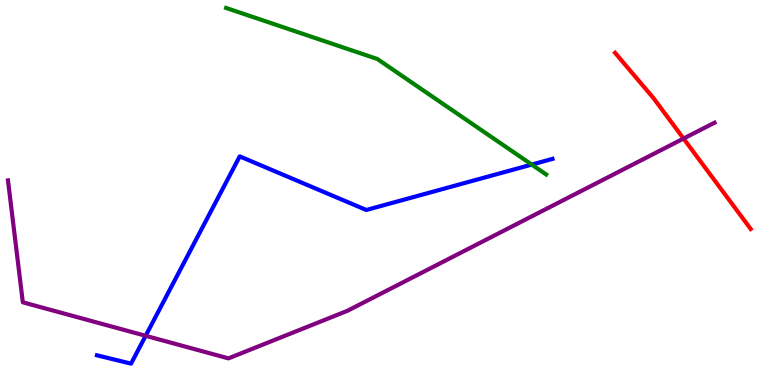[{'lines': ['blue', 'red'], 'intersections': []}, {'lines': ['green', 'red'], 'intersections': []}, {'lines': ['purple', 'red'], 'intersections': [{'x': 8.82, 'y': 6.4}]}, {'lines': ['blue', 'green'], 'intersections': [{'x': 6.86, 'y': 5.73}]}, {'lines': ['blue', 'purple'], 'intersections': [{'x': 1.88, 'y': 1.28}]}, {'lines': ['green', 'purple'], 'intersections': []}]